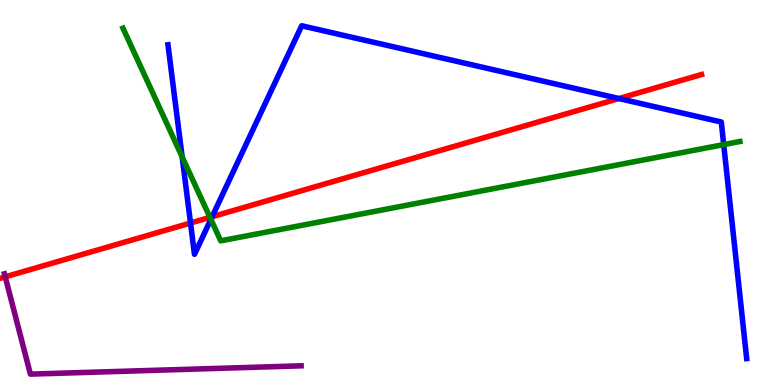[{'lines': ['blue', 'red'], 'intersections': [{'x': 2.46, 'y': 4.21}, {'x': 2.74, 'y': 4.37}, {'x': 7.99, 'y': 7.44}]}, {'lines': ['green', 'red'], 'intersections': [{'x': 2.71, 'y': 4.35}]}, {'lines': ['purple', 'red'], 'intersections': [{'x': 0.0675, 'y': 2.81}]}, {'lines': ['blue', 'green'], 'intersections': [{'x': 2.35, 'y': 5.92}, {'x': 2.72, 'y': 4.3}, {'x': 9.34, 'y': 6.24}]}, {'lines': ['blue', 'purple'], 'intersections': []}, {'lines': ['green', 'purple'], 'intersections': []}]